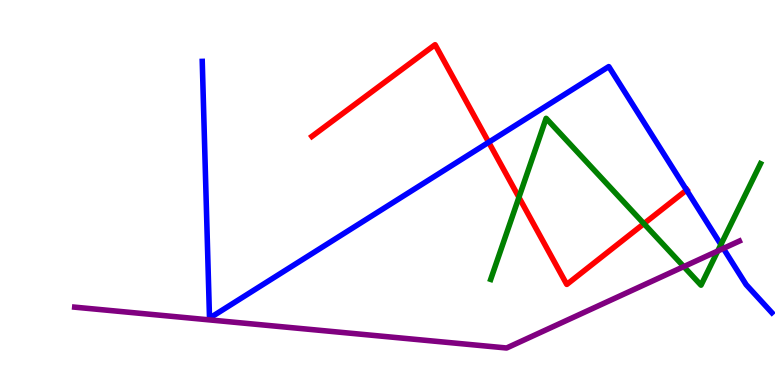[{'lines': ['blue', 'red'], 'intersections': [{'x': 6.31, 'y': 6.3}, {'x': 8.86, 'y': 5.06}]}, {'lines': ['green', 'red'], 'intersections': [{'x': 6.7, 'y': 4.87}, {'x': 8.31, 'y': 4.19}]}, {'lines': ['purple', 'red'], 'intersections': []}, {'lines': ['blue', 'green'], 'intersections': [{'x': 9.3, 'y': 3.65}]}, {'lines': ['blue', 'purple'], 'intersections': [{'x': 9.33, 'y': 3.55}]}, {'lines': ['green', 'purple'], 'intersections': [{'x': 8.82, 'y': 3.08}, {'x': 9.26, 'y': 3.48}]}]